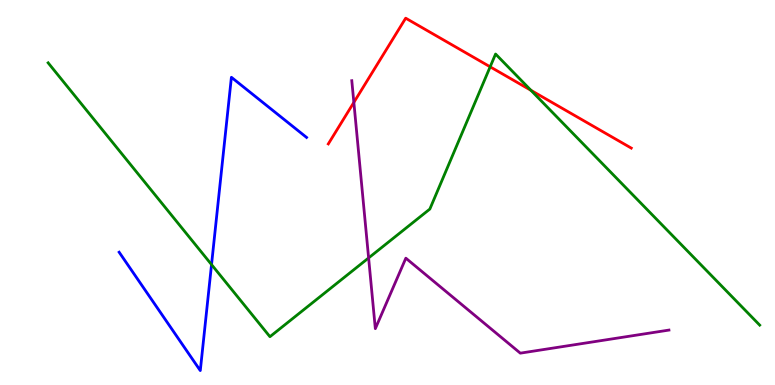[{'lines': ['blue', 'red'], 'intersections': []}, {'lines': ['green', 'red'], 'intersections': [{'x': 6.32, 'y': 8.26}, {'x': 6.85, 'y': 7.65}]}, {'lines': ['purple', 'red'], 'intersections': [{'x': 4.57, 'y': 7.34}]}, {'lines': ['blue', 'green'], 'intersections': [{'x': 2.73, 'y': 3.13}]}, {'lines': ['blue', 'purple'], 'intersections': []}, {'lines': ['green', 'purple'], 'intersections': [{'x': 4.76, 'y': 3.3}]}]